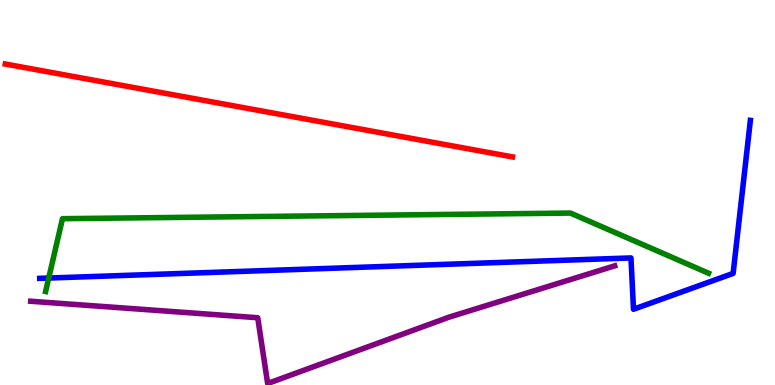[{'lines': ['blue', 'red'], 'intersections': []}, {'lines': ['green', 'red'], 'intersections': []}, {'lines': ['purple', 'red'], 'intersections': []}, {'lines': ['blue', 'green'], 'intersections': [{'x': 0.629, 'y': 2.78}]}, {'lines': ['blue', 'purple'], 'intersections': []}, {'lines': ['green', 'purple'], 'intersections': []}]